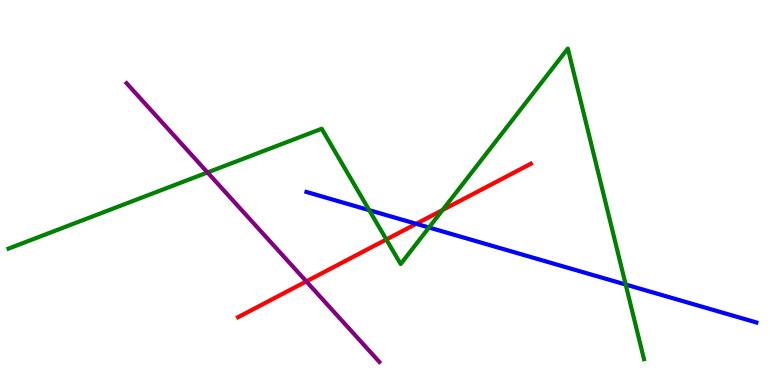[{'lines': ['blue', 'red'], 'intersections': [{'x': 5.37, 'y': 4.19}]}, {'lines': ['green', 'red'], 'intersections': [{'x': 4.98, 'y': 3.78}, {'x': 5.71, 'y': 4.55}]}, {'lines': ['purple', 'red'], 'intersections': [{'x': 3.95, 'y': 2.69}]}, {'lines': ['blue', 'green'], 'intersections': [{'x': 4.76, 'y': 4.54}, {'x': 5.54, 'y': 4.09}, {'x': 8.07, 'y': 2.61}]}, {'lines': ['blue', 'purple'], 'intersections': []}, {'lines': ['green', 'purple'], 'intersections': [{'x': 2.68, 'y': 5.52}]}]